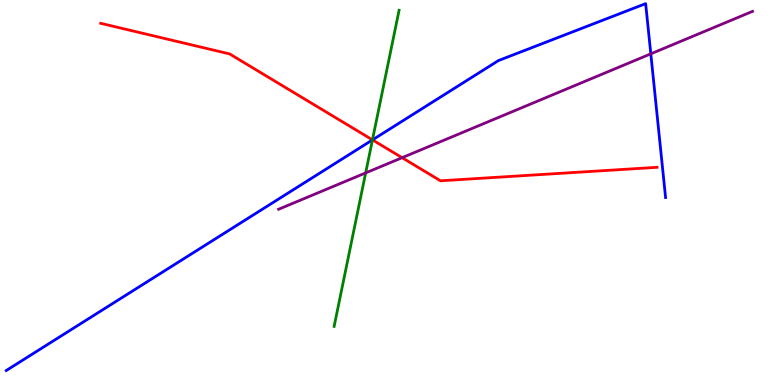[{'lines': ['blue', 'red'], 'intersections': [{'x': 4.81, 'y': 6.37}]}, {'lines': ['green', 'red'], 'intersections': [{'x': 4.81, 'y': 6.37}]}, {'lines': ['purple', 'red'], 'intersections': [{'x': 5.19, 'y': 5.9}]}, {'lines': ['blue', 'green'], 'intersections': [{'x': 4.81, 'y': 6.37}]}, {'lines': ['blue', 'purple'], 'intersections': [{'x': 8.4, 'y': 8.6}]}, {'lines': ['green', 'purple'], 'intersections': [{'x': 4.72, 'y': 5.51}]}]